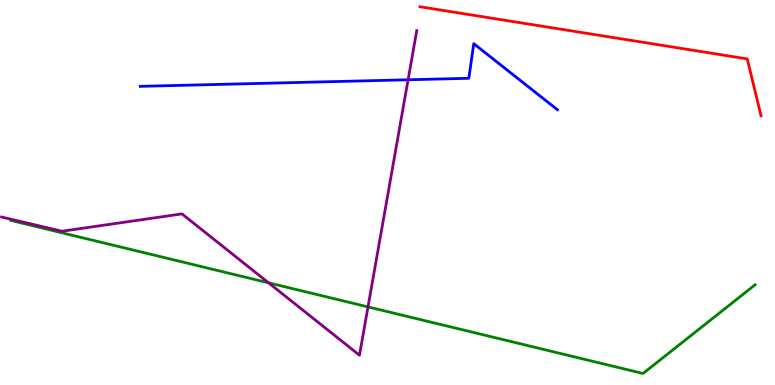[{'lines': ['blue', 'red'], 'intersections': []}, {'lines': ['green', 'red'], 'intersections': []}, {'lines': ['purple', 'red'], 'intersections': []}, {'lines': ['blue', 'green'], 'intersections': []}, {'lines': ['blue', 'purple'], 'intersections': [{'x': 5.27, 'y': 7.93}]}, {'lines': ['green', 'purple'], 'intersections': [{'x': 3.47, 'y': 2.65}, {'x': 4.75, 'y': 2.03}]}]